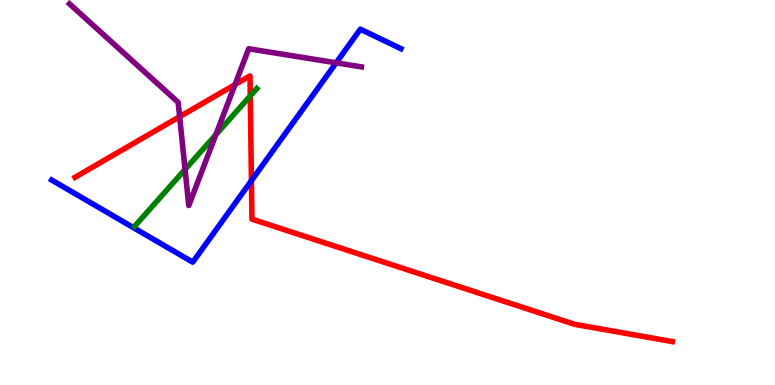[{'lines': ['blue', 'red'], 'intersections': [{'x': 3.24, 'y': 5.31}]}, {'lines': ['green', 'red'], 'intersections': [{'x': 3.23, 'y': 7.51}]}, {'lines': ['purple', 'red'], 'intersections': [{'x': 2.32, 'y': 6.97}, {'x': 3.03, 'y': 7.8}]}, {'lines': ['blue', 'green'], 'intersections': []}, {'lines': ['blue', 'purple'], 'intersections': [{'x': 4.34, 'y': 8.37}]}, {'lines': ['green', 'purple'], 'intersections': [{'x': 2.39, 'y': 5.6}, {'x': 2.78, 'y': 6.5}]}]